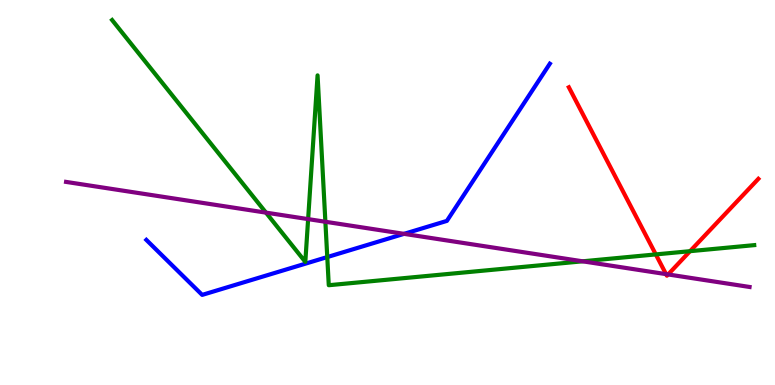[{'lines': ['blue', 'red'], 'intersections': []}, {'lines': ['green', 'red'], 'intersections': [{'x': 8.46, 'y': 3.39}, {'x': 8.9, 'y': 3.48}]}, {'lines': ['purple', 'red'], 'intersections': [{'x': 8.59, 'y': 2.88}, {'x': 8.62, 'y': 2.87}]}, {'lines': ['blue', 'green'], 'intersections': [{'x': 4.22, 'y': 3.32}]}, {'lines': ['blue', 'purple'], 'intersections': [{'x': 5.21, 'y': 3.93}]}, {'lines': ['green', 'purple'], 'intersections': [{'x': 3.43, 'y': 4.48}, {'x': 3.98, 'y': 4.31}, {'x': 4.2, 'y': 4.24}, {'x': 7.52, 'y': 3.21}]}]